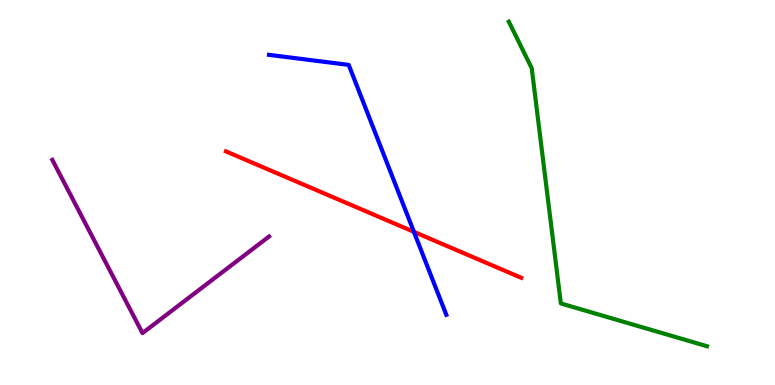[{'lines': ['blue', 'red'], 'intersections': [{'x': 5.34, 'y': 3.98}]}, {'lines': ['green', 'red'], 'intersections': []}, {'lines': ['purple', 'red'], 'intersections': []}, {'lines': ['blue', 'green'], 'intersections': []}, {'lines': ['blue', 'purple'], 'intersections': []}, {'lines': ['green', 'purple'], 'intersections': []}]